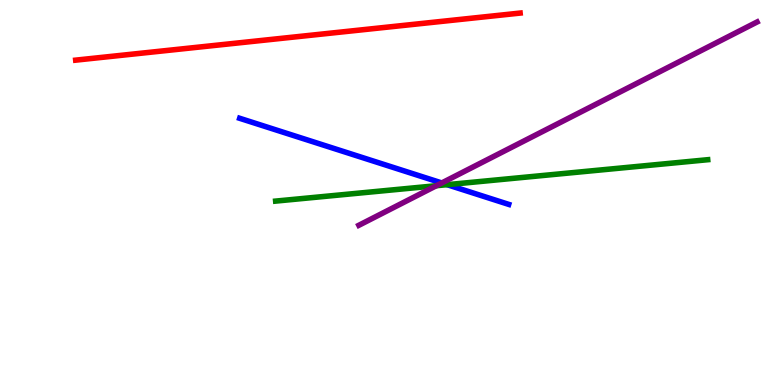[{'lines': ['blue', 'red'], 'intersections': []}, {'lines': ['green', 'red'], 'intersections': []}, {'lines': ['purple', 'red'], 'intersections': []}, {'lines': ['blue', 'green'], 'intersections': [{'x': 5.77, 'y': 5.2}]}, {'lines': ['blue', 'purple'], 'intersections': [{'x': 5.7, 'y': 5.25}]}, {'lines': ['green', 'purple'], 'intersections': [{'x': 5.63, 'y': 5.18}]}]